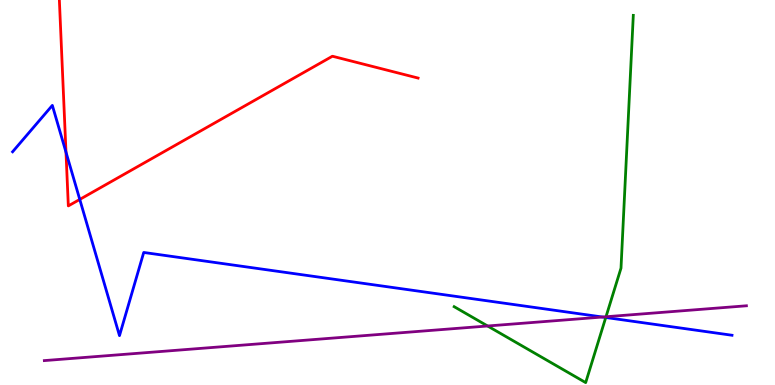[{'lines': ['blue', 'red'], 'intersections': [{'x': 0.851, 'y': 6.05}, {'x': 1.03, 'y': 4.82}]}, {'lines': ['green', 'red'], 'intersections': []}, {'lines': ['purple', 'red'], 'intersections': []}, {'lines': ['blue', 'green'], 'intersections': [{'x': 7.82, 'y': 1.75}]}, {'lines': ['blue', 'purple'], 'intersections': [{'x': 7.77, 'y': 1.77}]}, {'lines': ['green', 'purple'], 'intersections': [{'x': 6.29, 'y': 1.53}, {'x': 7.82, 'y': 1.77}]}]